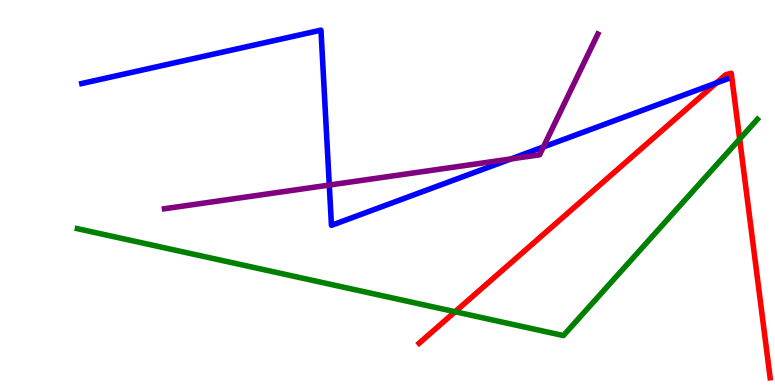[{'lines': ['blue', 'red'], 'intersections': [{'x': 9.24, 'y': 7.84}]}, {'lines': ['green', 'red'], 'intersections': [{'x': 5.87, 'y': 1.9}, {'x': 9.54, 'y': 6.39}]}, {'lines': ['purple', 'red'], 'intersections': []}, {'lines': ['blue', 'green'], 'intersections': []}, {'lines': ['blue', 'purple'], 'intersections': [{'x': 4.25, 'y': 5.19}, {'x': 6.59, 'y': 5.87}, {'x': 7.01, 'y': 6.18}]}, {'lines': ['green', 'purple'], 'intersections': []}]